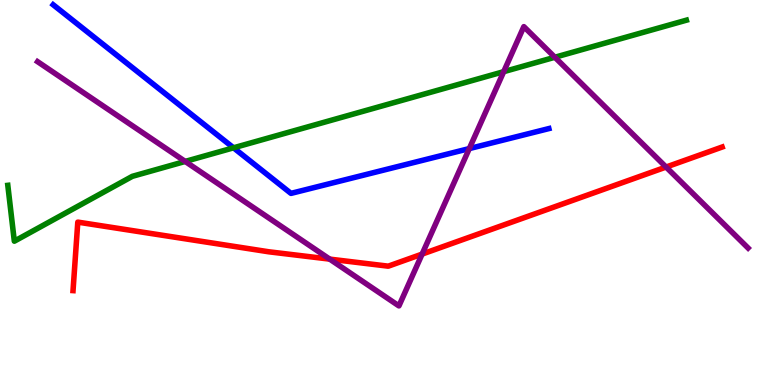[{'lines': ['blue', 'red'], 'intersections': []}, {'lines': ['green', 'red'], 'intersections': []}, {'lines': ['purple', 'red'], 'intersections': [{'x': 4.25, 'y': 3.27}, {'x': 5.45, 'y': 3.4}, {'x': 8.59, 'y': 5.66}]}, {'lines': ['blue', 'green'], 'intersections': [{'x': 3.01, 'y': 6.16}]}, {'lines': ['blue', 'purple'], 'intersections': [{'x': 6.06, 'y': 6.14}]}, {'lines': ['green', 'purple'], 'intersections': [{'x': 2.39, 'y': 5.81}, {'x': 6.5, 'y': 8.14}, {'x': 7.16, 'y': 8.51}]}]